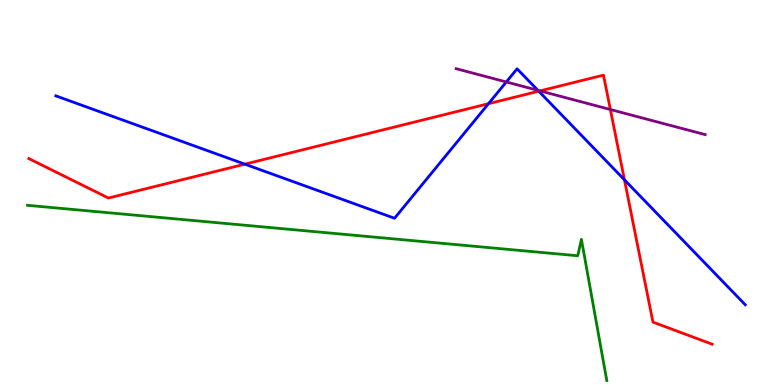[{'lines': ['blue', 'red'], 'intersections': [{'x': 3.16, 'y': 5.74}, {'x': 6.3, 'y': 7.31}, {'x': 6.95, 'y': 7.63}, {'x': 8.06, 'y': 5.33}]}, {'lines': ['green', 'red'], 'intersections': []}, {'lines': ['purple', 'red'], 'intersections': [{'x': 6.97, 'y': 7.64}, {'x': 7.88, 'y': 7.16}]}, {'lines': ['blue', 'green'], 'intersections': []}, {'lines': ['blue', 'purple'], 'intersections': [{'x': 6.53, 'y': 7.87}, {'x': 6.94, 'y': 7.65}]}, {'lines': ['green', 'purple'], 'intersections': []}]